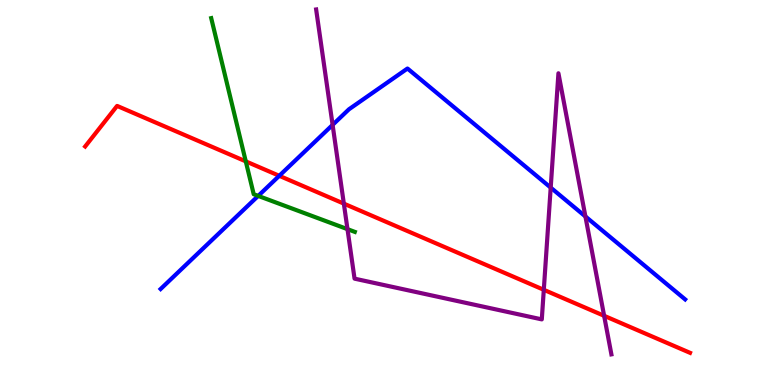[{'lines': ['blue', 'red'], 'intersections': [{'x': 3.6, 'y': 5.43}]}, {'lines': ['green', 'red'], 'intersections': [{'x': 3.17, 'y': 5.81}]}, {'lines': ['purple', 'red'], 'intersections': [{'x': 4.44, 'y': 4.71}, {'x': 7.02, 'y': 2.47}, {'x': 7.8, 'y': 1.8}]}, {'lines': ['blue', 'green'], 'intersections': [{'x': 3.33, 'y': 4.91}]}, {'lines': ['blue', 'purple'], 'intersections': [{'x': 4.29, 'y': 6.76}, {'x': 7.11, 'y': 5.13}, {'x': 7.55, 'y': 4.38}]}, {'lines': ['green', 'purple'], 'intersections': [{'x': 4.48, 'y': 4.05}]}]